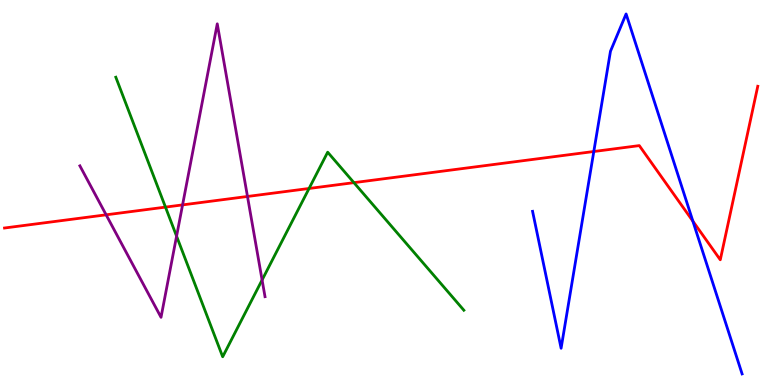[{'lines': ['blue', 'red'], 'intersections': [{'x': 7.66, 'y': 6.06}, {'x': 8.94, 'y': 4.26}]}, {'lines': ['green', 'red'], 'intersections': [{'x': 2.14, 'y': 4.62}, {'x': 3.99, 'y': 5.1}, {'x': 4.57, 'y': 5.26}]}, {'lines': ['purple', 'red'], 'intersections': [{'x': 1.37, 'y': 4.42}, {'x': 2.36, 'y': 4.68}, {'x': 3.19, 'y': 4.9}]}, {'lines': ['blue', 'green'], 'intersections': []}, {'lines': ['blue', 'purple'], 'intersections': []}, {'lines': ['green', 'purple'], 'intersections': [{'x': 2.28, 'y': 3.87}, {'x': 3.38, 'y': 2.73}]}]